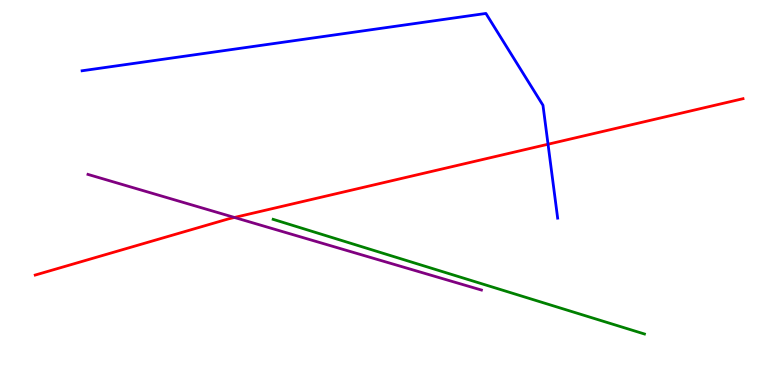[{'lines': ['blue', 'red'], 'intersections': [{'x': 7.07, 'y': 6.25}]}, {'lines': ['green', 'red'], 'intersections': []}, {'lines': ['purple', 'red'], 'intersections': [{'x': 3.03, 'y': 4.35}]}, {'lines': ['blue', 'green'], 'intersections': []}, {'lines': ['blue', 'purple'], 'intersections': []}, {'lines': ['green', 'purple'], 'intersections': []}]